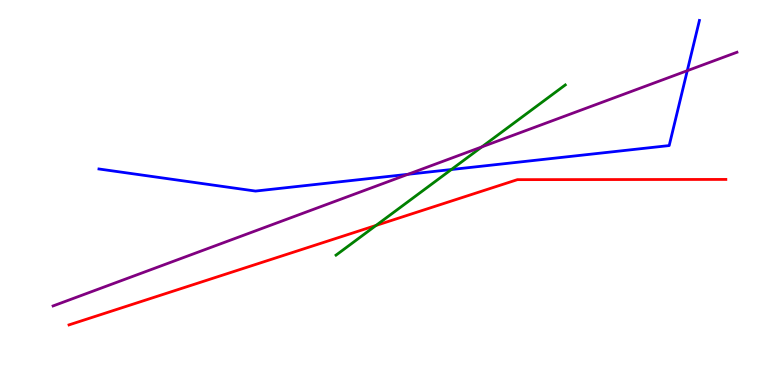[{'lines': ['blue', 'red'], 'intersections': []}, {'lines': ['green', 'red'], 'intersections': [{'x': 4.85, 'y': 4.14}]}, {'lines': ['purple', 'red'], 'intersections': []}, {'lines': ['blue', 'green'], 'intersections': [{'x': 5.82, 'y': 5.6}]}, {'lines': ['blue', 'purple'], 'intersections': [{'x': 5.26, 'y': 5.47}, {'x': 8.87, 'y': 8.16}]}, {'lines': ['green', 'purple'], 'intersections': [{'x': 6.22, 'y': 6.18}]}]